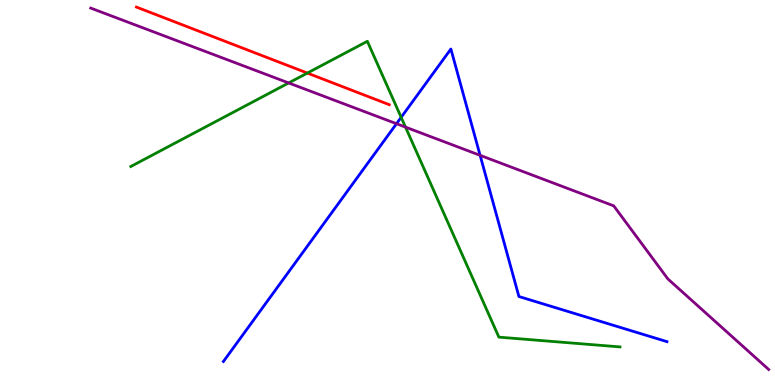[{'lines': ['blue', 'red'], 'intersections': []}, {'lines': ['green', 'red'], 'intersections': [{'x': 3.97, 'y': 8.1}]}, {'lines': ['purple', 'red'], 'intersections': []}, {'lines': ['blue', 'green'], 'intersections': [{'x': 5.18, 'y': 6.95}]}, {'lines': ['blue', 'purple'], 'intersections': [{'x': 5.12, 'y': 6.79}, {'x': 6.19, 'y': 5.97}]}, {'lines': ['green', 'purple'], 'intersections': [{'x': 3.72, 'y': 7.85}, {'x': 5.23, 'y': 6.7}]}]